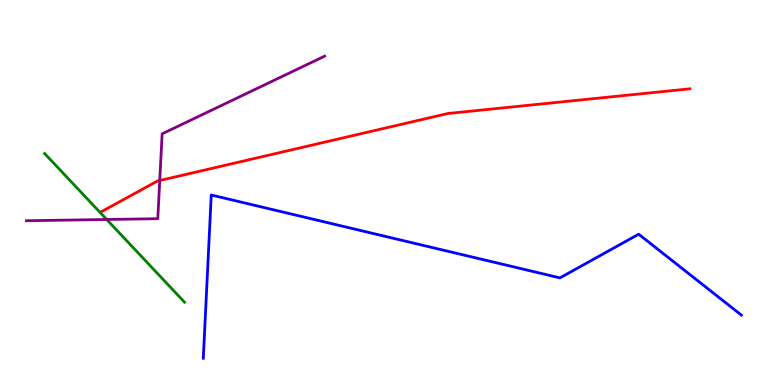[{'lines': ['blue', 'red'], 'intersections': []}, {'lines': ['green', 'red'], 'intersections': []}, {'lines': ['purple', 'red'], 'intersections': [{'x': 2.06, 'y': 5.31}]}, {'lines': ['blue', 'green'], 'intersections': []}, {'lines': ['blue', 'purple'], 'intersections': []}, {'lines': ['green', 'purple'], 'intersections': [{'x': 1.38, 'y': 4.3}]}]